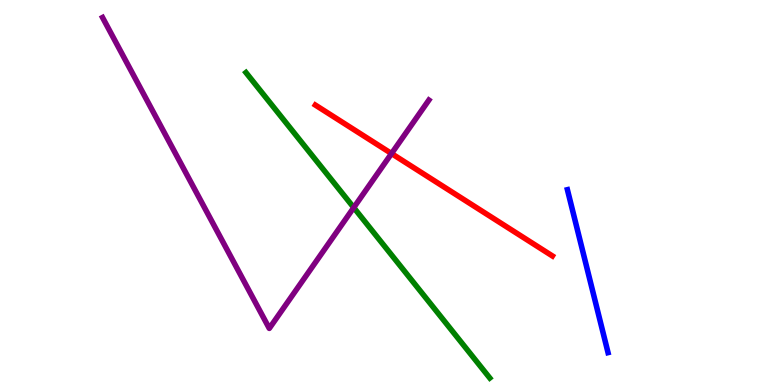[{'lines': ['blue', 'red'], 'intersections': []}, {'lines': ['green', 'red'], 'intersections': []}, {'lines': ['purple', 'red'], 'intersections': [{'x': 5.05, 'y': 6.01}]}, {'lines': ['blue', 'green'], 'intersections': []}, {'lines': ['blue', 'purple'], 'intersections': []}, {'lines': ['green', 'purple'], 'intersections': [{'x': 4.56, 'y': 4.61}]}]